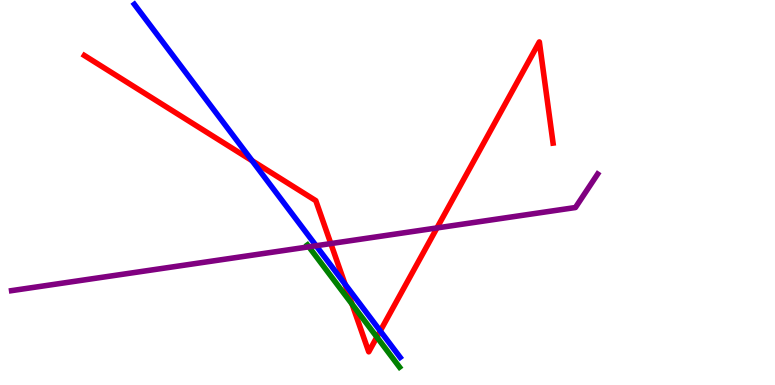[{'lines': ['blue', 'red'], 'intersections': [{'x': 3.25, 'y': 5.83}, {'x': 4.45, 'y': 2.62}, {'x': 4.91, 'y': 1.4}]}, {'lines': ['green', 'red'], 'intersections': [{'x': 4.54, 'y': 2.1}, {'x': 4.86, 'y': 1.24}]}, {'lines': ['purple', 'red'], 'intersections': [{'x': 4.27, 'y': 3.67}, {'x': 5.64, 'y': 4.08}]}, {'lines': ['blue', 'green'], 'intersections': []}, {'lines': ['blue', 'purple'], 'intersections': [{'x': 4.08, 'y': 3.62}]}, {'lines': ['green', 'purple'], 'intersections': [{'x': 3.99, 'y': 3.59}]}]